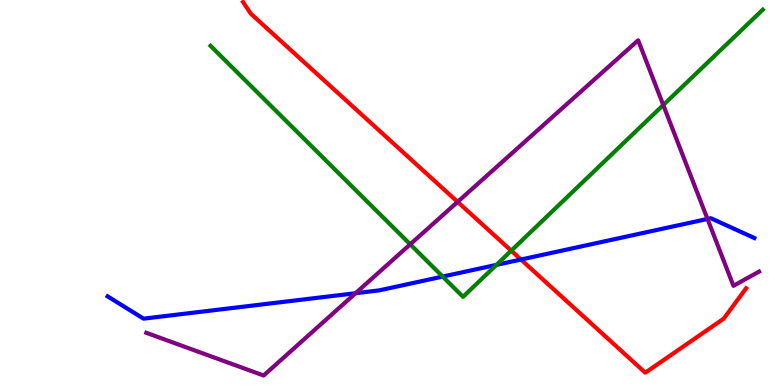[{'lines': ['blue', 'red'], 'intersections': [{'x': 6.72, 'y': 3.26}]}, {'lines': ['green', 'red'], 'intersections': [{'x': 6.6, 'y': 3.49}]}, {'lines': ['purple', 'red'], 'intersections': [{'x': 5.9, 'y': 4.76}]}, {'lines': ['blue', 'green'], 'intersections': [{'x': 5.71, 'y': 2.82}, {'x': 6.41, 'y': 3.12}]}, {'lines': ['blue', 'purple'], 'intersections': [{'x': 4.59, 'y': 2.38}, {'x': 9.13, 'y': 4.31}]}, {'lines': ['green', 'purple'], 'intersections': [{'x': 5.29, 'y': 3.65}, {'x': 8.56, 'y': 7.27}]}]